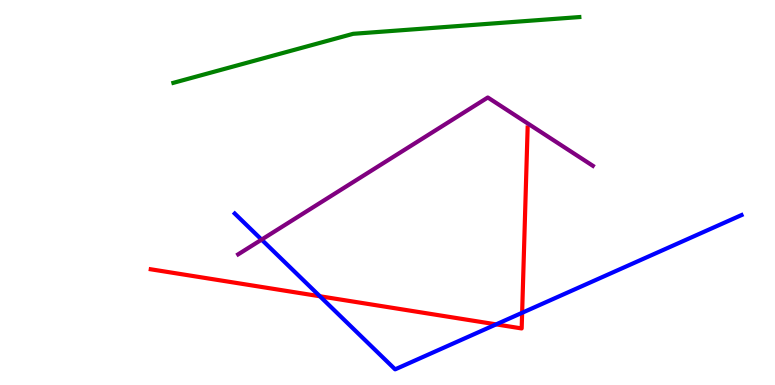[{'lines': ['blue', 'red'], 'intersections': [{'x': 4.13, 'y': 2.3}, {'x': 6.4, 'y': 1.57}, {'x': 6.74, 'y': 1.88}]}, {'lines': ['green', 'red'], 'intersections': []}, {'lines': ['purple', 'red'], 'intersections': []}, {'lines': ['blue', 'green'], 'intersections': []}, {'lines': ['blue', 'purple'], 'intersections': [{'x': 3.38, 'y': 3.78}]}, {'lines': ['green', 'purple'], 'intersections': []}]